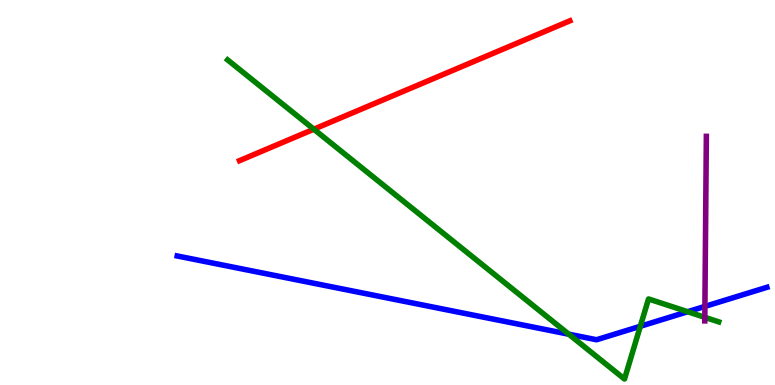[{'lines': ['blue', 'red'], 'intersections': []}, {'lines': ['green', 'red'], 'intersections': [{'x': 4.05, 'y': 6.64}]}, {'lines': ['purple', 'red'], 'intersections': []}, {'lines': ['blue', 'green'], 'intersections': [{'x': 7.34, 'y': 1.32}, {'x': 8.26, 'y': 1.53}, {'x': 8.87, 'y': 1.9}]}, {'lines': ['blue', 'purple'], 'intersections': [{'x': 9.1, 'y': 2.04}]}, {'lines': ['green', 'purple'], 'intersections': [{'x': 9.09, 'y': 1.76}]}]